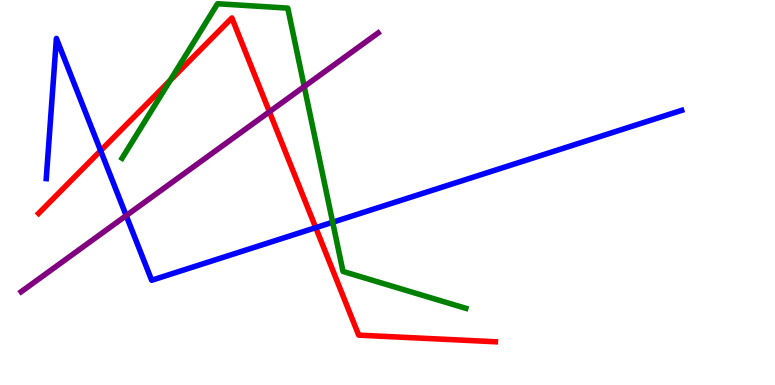[{'lines': ['blue', 'red'], 'intersections': [{'x': 1.3, 'y': 6.09}, {'x': 4.07, 'y': 4.09}]}, {'lines': ['green', 'red'], 'intersections': [{'x': 2.2, 'y': 7.91}]}, {'lines': ['purple', 'red'], 'intersections': [{'x': 3.48, 'y': 7.1}]}, {'lines': ['blue', 'green'], 'intersections': [{'x': 4.29, 'y': 4.23}]}, {'lines': ['blue', 'purple'], 'intersections': [{'x': 1.63, 'y': 4.4}]}, {'lines': ['green', 'purple'], 'intersections': [{'x': 3.93, 'y': 7.75}]}]